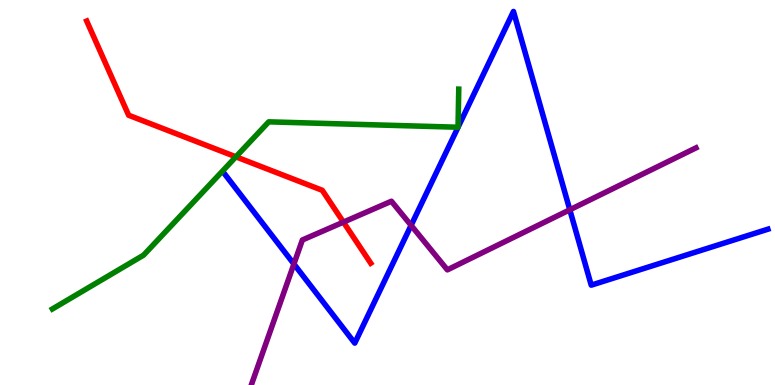[{'lines': ['blue', 'red'], 'intersections': []}, {'lines': ['green', 'red'], 'intersections': [{'x': 3.04, 'y': 5.93}]}, {'lines': ['purple', 'red'], 'intersections': [{'x': 4.43, 'y': 4.23}]}, {'lines': ['blue', 'green'], 'intersections': []}, {'lines': ['blue', 'purple'], 'intersections': [{'x': 3.79, 'y': 3.14}, {'x': 5.3, 'y': 4.15}, {'x': 7.35, 'y': 4.55}]}, {'lines': ['green', 'purple'], 'intersections': []}]